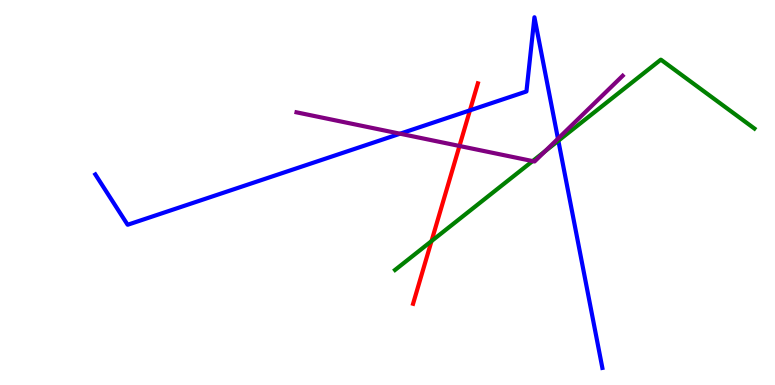[{'lines': ['blue', 'red'], 'intersections': [{'x': 6.06, 'y': 7.13}]}, {'lines': ['green', 'red'], 'intersections': [{'x': 5.57, 'y': 3.74}]}, {'lines': ['purple', 'red'], 'intersections': [{'x': 5.93, 'y': 6.21}]}, {'lines': ['blue', 'green'], 'intersections': [{'x': 7.2, 'y': 6.34}]}, {'lines': ['blue', 'purple'], 'intersections': [{'x': 5.16, 'y': 6.53}, {'x': 7.2, 'y': 6.4}]}, {'lines': ['green', 'purple'], 'intersections': [{'x': 6.87, 'y': 5.82}, {'x': 7.03, 'y': 6.07}]}]